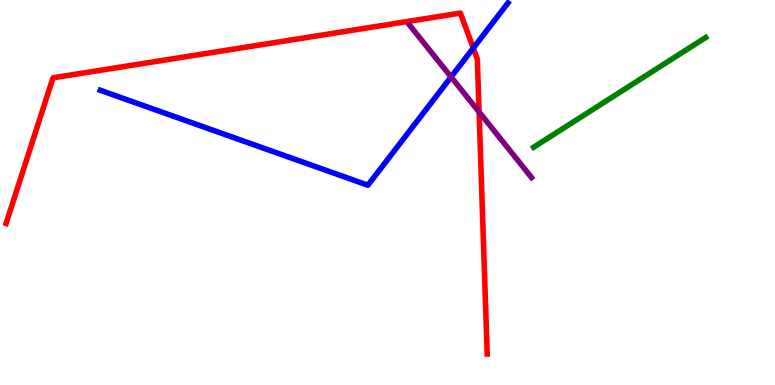[{'lines': ['blue', 'red'], 'intersections': [{'x': 6.11, 'y': 8.75}]}, {'lines': ['green', 'red'], 'intersections': []}, {'lines': ['purple', 'red'], 'intersections': [{'x': 6.18, 'y': 7.09}]}, {'lines': ['blue', 'green'], 'intersections': []}, {'lines': ['blue', 'purple'], 'intersections': [{'x': 5.82, 'y': 8.0}]}, {'lines': ['green', 'purple'], 'intersections': []}]